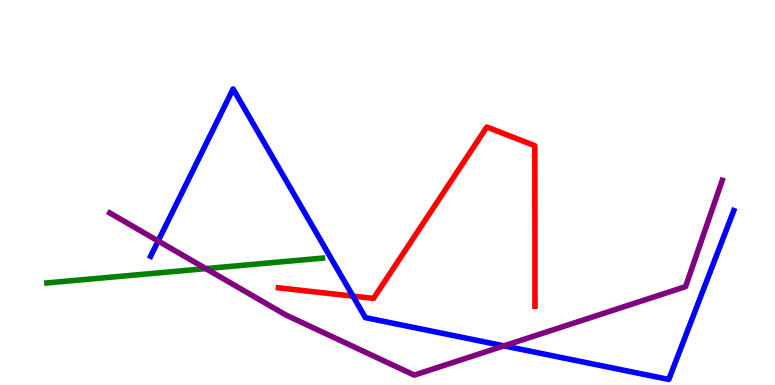[{'lines': ['blue', 'red'], 'intersections': [{'x': 4.55, 'y': 2.31}]}, {'lines': ['green', 'red'], 'intersections': []}, {'lines': ['purple', 'red'], 'intersections': []}, {'lines': ['blue', 'green'], 'intersections': []}, {'lines': ['blue', 'purple'], 'intersections': [{'x': 2.04, 'y': 3.74}, {'x': 6.5, 'y': 1.02}]}, {'lines': ['green', 'purple'], 'intersections': [{'x': 2.66, 'y': 3.02}]}]